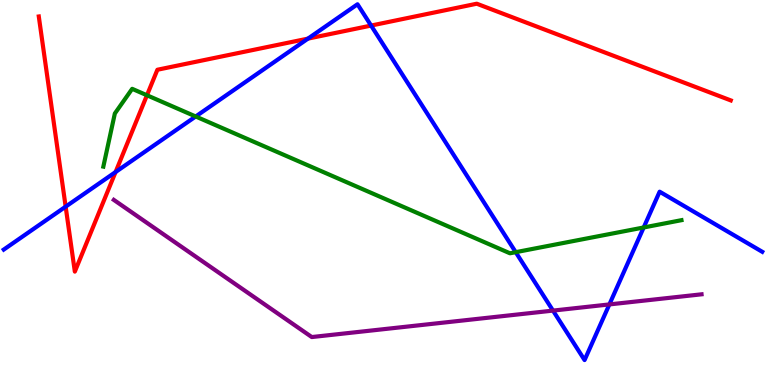[{'lines': ['blue', 'red'], 'intersections': [{'x': 0.847, 'y': 4.63}, {'x': 1.49, 'y': 5.53}, {'x': 3.97, 'y': 9.0}, {'x': 4.79, 'y': 9.34}]}, {'lines': ['green', 'red'], 'intersections': [{'x': 1.9, 'y': 7.53}]}, {'lines': ['purple', 'red'], 'intersections': []}, {'lines': ['blue', 'green'], 'intersections': [{'x': 2.53, 'y': 6.97}, {'x': 6.65, 'y': 3.45}, {'x': 8.31, 'y': 4.09}]}, {'lines': ['blue', 'purple'], 'intersections': [{'x': 7.14, 'y': 1.93}, {'x': 7.86, 'y': 2.09}]}, {'lines': ['green', 'purple'], 'intersections': []}]